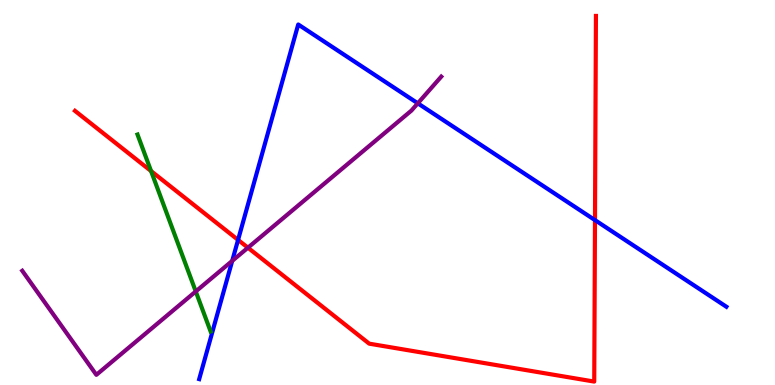[{'lines': ['blue', 'red'], 'intersections': [{'x': 3.07, 'y': 3.77}, {'x': 7.68, 'y': 4.28}]}, {'lines': ['green', 'red'], 'intersections': [{'x': 1.95, 'y': 5.56}]}, {'lines': ['purple', 'red'], 'intersections': [{'x': 3.2, 'y': 3.57}]}, {'lines': ['blue', 'green'], 'intersections': []}, {'lines': ['blue', 'purple'], 'intersections': [{'x': 3.0, 'y': 3.22}, {'x': 5.39, 'y': 7.32}]}, {'lines': ['green', 'purple'], 'intersections': [{'x': 2.53, 'y': 2.43}]}]